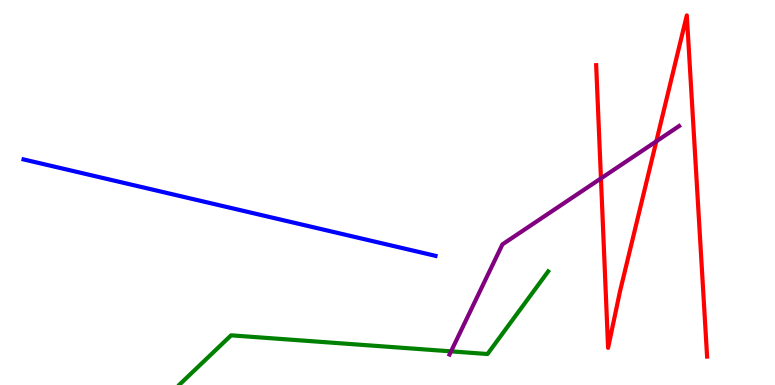[{'lines': ['blue', 'red'], 'intersections': []}, {'lines': ['green', 'red'], 'intersections': []}, {'lines': ['purple', 'red'], 'intersections': [{'x': 7.75, 'y': 5.37}, {'x': 8.47, 'y': 6.33}]}, {'lines': ['blue', 'green'], 'intersections': []}, {'lines': ['blue', 'purple'], 'intersections': []}, {'lines': ['green', 'purple'], 'intersections': [{'x': 5.82, 'y': 0.874}]}]